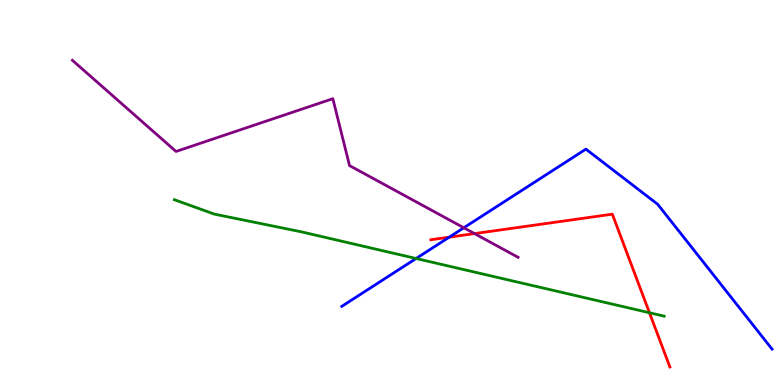[{'lines': ['blue', 'red'], 'intersections': [{'x': 5.8, 'y': 3.84}]}, {'lines': ['green', 'red'], 'intersections': [{'x': 8.38, 'y': 1.88}]}, {'lines': ['purple', 'red'], 'intersections': [{'x': 6.12, 'y': 3.93}]}, {'lines': ['blue', 'green'], 'intersections': [{'x': 5.37, 'y': 3.29}]}, {'lines': ['blue', 'purple'], 'intersections': [{'x': 5.98, 'y': 4.08}]}, {'lines': ['green', 'purple'], 'intersections': []}]